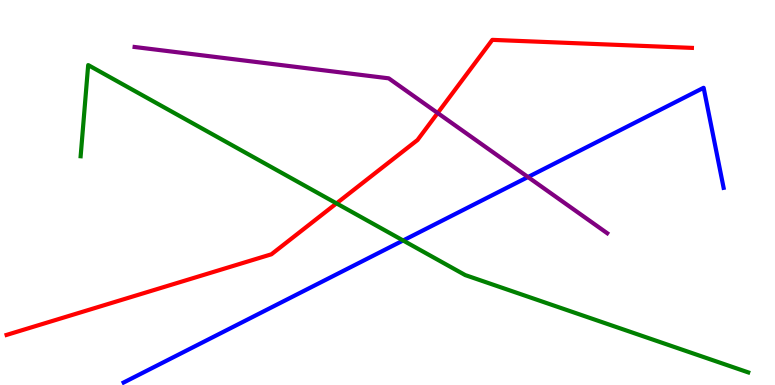[{'lines': ['blue', 'red'], 'intersections': []}, {'lines': ['green', 'red'], 'intersections': [{'x': 4.34, 'y': 4.72}]}, {'lines': ['purple', 'red'], 'intersections': [{'x': 5.65, 'y': 7.06}]}, {'lines': ['blue', 'green'], 'intersections': [{'x': 5.2, 'y': 3.75}]}, {'lines': ['blue', 'purple'], 'intersections': [{'x': 6.81, 'y': 5.4}]}, {'lines': ['green', 'purple'], 'intersections': []}]